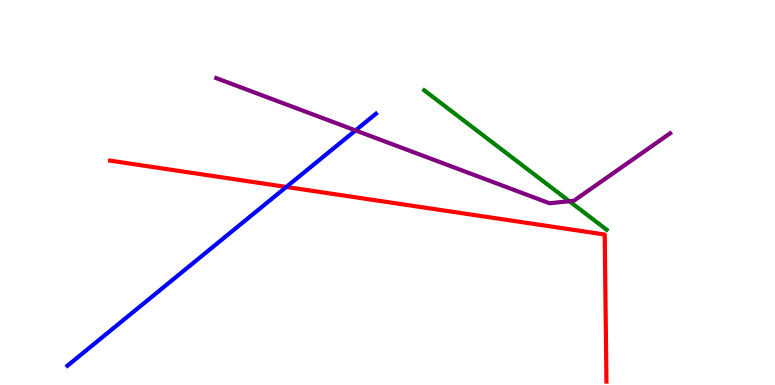[{'lines': ['blue', 'red'], 'intersections': [{'x': 3.69, 'y': 5.14}]}, {'lines': ['green', 'red'], 'intersections': []}, {'lines': ['purple', 'red'], 'intersections': []}, {'lines': ['blue', 'green'], 'intersections': []}, {'lines': ['blue', 'purple'], 'intersections': [{'x': 4.59, 'y': 6.61}]}, {'lines': ['green', 'purple'], 'intersections': [{'x': 7.35, 'y': 4.77}]}]